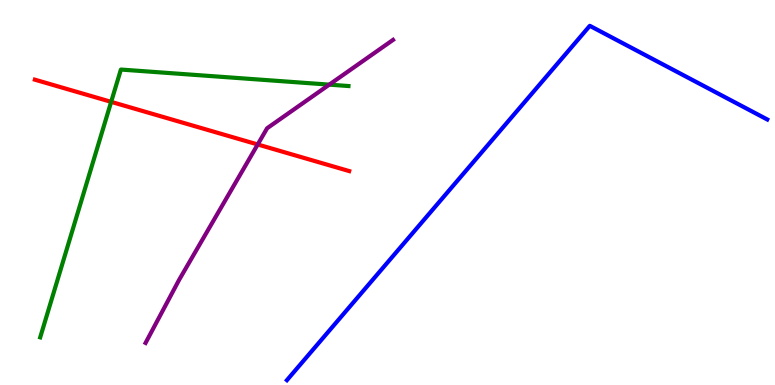[{'lines': ['blue', 'red'], 'intersections': []}, {'lines': ['green', 'red'], 'intersections': [{'x': 1.43, 'y': 7.35}]}, {'lines': ['purple', 'red'], 'intersections': [{'x': 3.33, 'y': 6.25}]}, {'lines': ['blue', 'green'], 'intersections': []}, {'lines': ['blue', 'purple'], 'intersections': []}, {'lines': ['green', 'purple'], 'intersections': [{'x': 4.25, 'y': 7.8}]}]